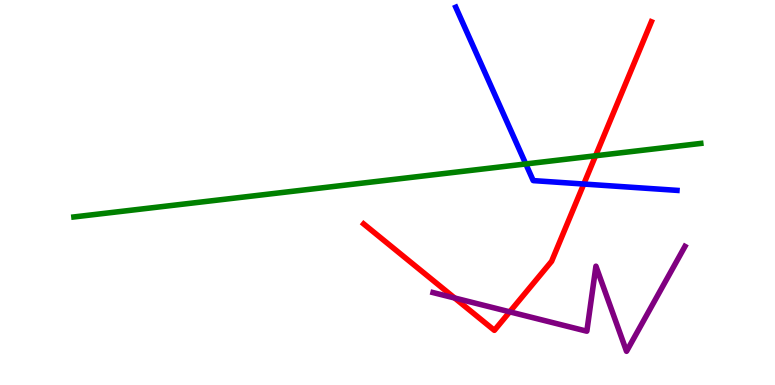[{'lines': ['blue', 'red'], 'intersections': [{'x': 7.53, 'y': 5.22}]}, {'lines': ['green', 'red'], 'intersections': [{'x': 7.68, 'y': 5.95}]}, {'lines': ['purple', 'red'], 'intersections': [{'x': 5.87, 'y': 2.26}, {'x': 6.58, 'y': 1.9}]}, {'lines': ['blue', 'green'], 'intersections': [{'x': 6.78, 'y': 5.74}]}, {'lines': ['blue', 'purple'], 'intersections': []}, {'lines': ['green', 'purple'], 'intersections': []}]